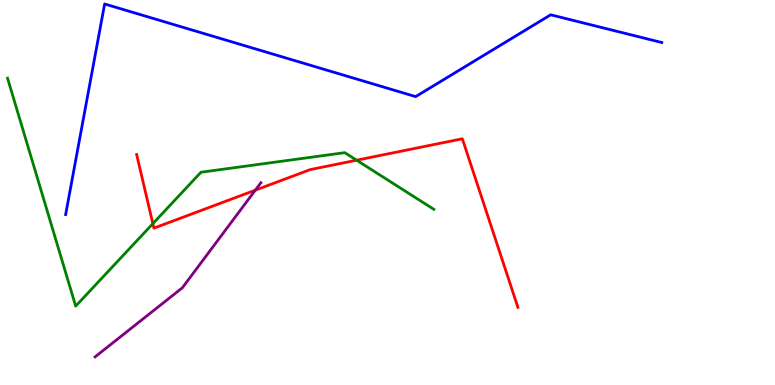[{'lines': ['blue', 'red'], 'intersections': []}, {'lines': ['green', 'red'], 'intersections': [{'x': 1.97, 'y': 4.19}, {'x': 4.6, 'y': 5.84}]}, {'lines': ['purple', 'red'], 'intersections': [{'x': 3.29, 'y': 5.06}]}, {'lines': ['blue', 'green'], 'intersections': []}, {'lines': ['blue', 'purple'], 'intersections': []}, {'lines': ['green', 'purple'], 'intersections': []}]